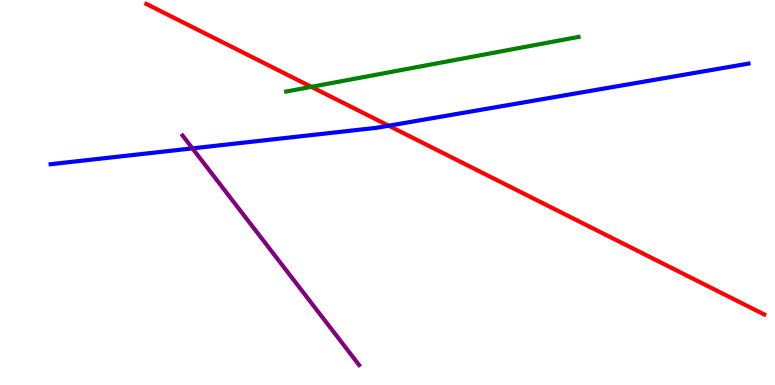[{'lines': ['blue', 'red'], 'intersections': [{'x': 5.02, 'y': 6.73}]}, {'lines': ['green', 'red'], 'intersections': [{'x': 4.02, 'y': 7.74}]}, {'lines': ['purple', 'red'], 'intersections': []}, {'lines': ['blue', 'green'], 'intersections': []}, {'lines': ['blue', 'purple'], 'intersections': [{'x': 2.48, 'y': 6.15}]}, {'lines': ['green', 'purple'], 'intersections': []}]